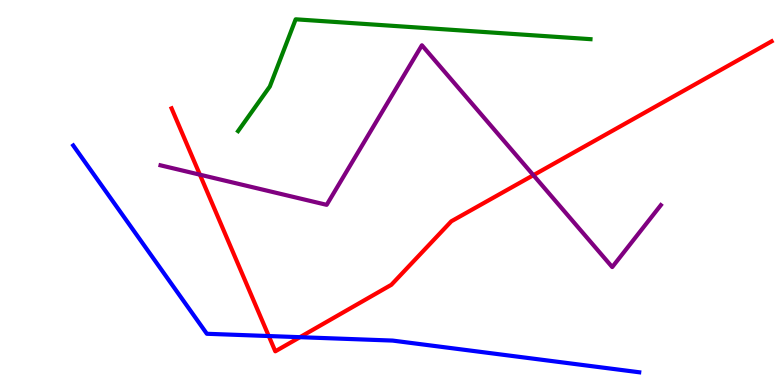[{'lines': ['blue', 'red'], 'intersections': [{'x': 3.47, 'y': 1.27}, {'x': 3.87, 'y': 1.24}]}, {'lines': ['green', 'red'], 'intersections': []}, {'lines': ['purple', 'red'], 'intersections': [{'x': 2.58, 'y': 5.46}, {'x': 6.88, 'y': 5.45}]}, {'lines': ['blue', 'green'], 'intersections': []}, {'lines': ['blue', 'purple'], 'intersections': []}, {'lines': ['green', 'purple'], 'intersections': []}]